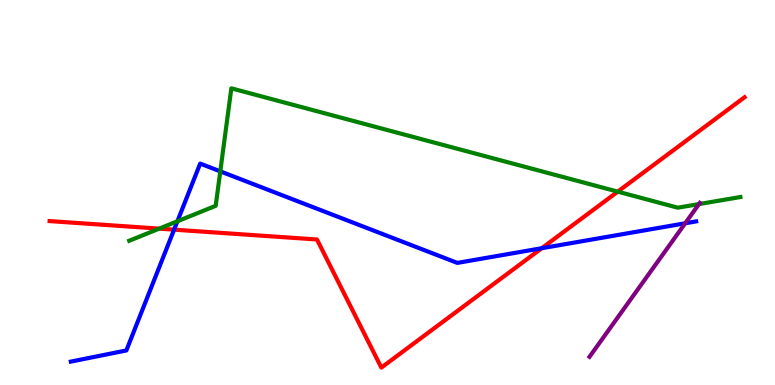[{'lines': ['blue', 'red'], 'intersections': [{'x': 2.25, 'y': 4.03}, {'x': 6.99, 'y': 3.55}]}, {'lines': ['green', 'red'], 'intersections': [{'x': 2.05, 'y': 4.06}, {'x': 7.97, 'y': 5.02}]}, {'lines': ['purple', 'red'], 'intersections': []}, {'lines': ['blue', 'green'], 'intersections': [{'x': 2.29, 'y': 4.25}, {'x': 2.84, 'y': 5.55}]}, {'lines': ['blue', 'purple'], 'intersections': [{'x': 8.84, 'y': 4.2}]}, {'lines': ['green', 'purple'], 'intersections': [{'x': 9.02, 'y': 4.7}]}]